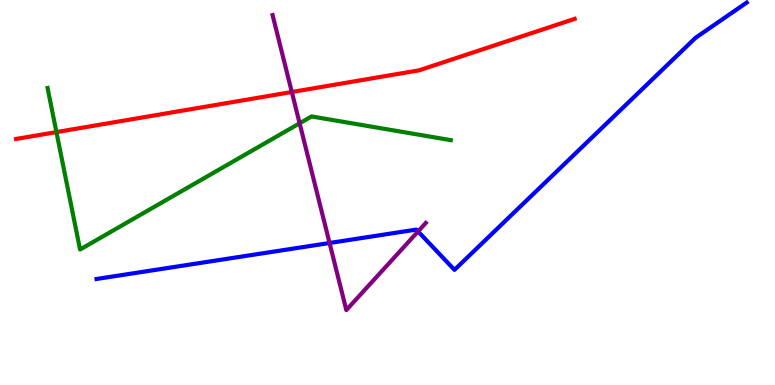[{'lines': ['blue', 'red'], 'intersections': []}, {'lines': ['green', 'red'], 'intersections': [{'x': 0.728, 'y': 6.57}]}, {'lines': ['purple', 'red'], 'intersections': [{'x': 3.77, 'y': 7.61}]}, {'lines': ['blue', 'green'], 'intersections': []}, {'lines': ['blue', 'purple'], 'intersections': [{'x': 4.25, 'y': 3.69}, {'x': 5.39, 'y': 3.99}]}, {'lines': ['green', 'purple'], 'intersections': [{'x': 3.87, 'y': 6.8}]}]